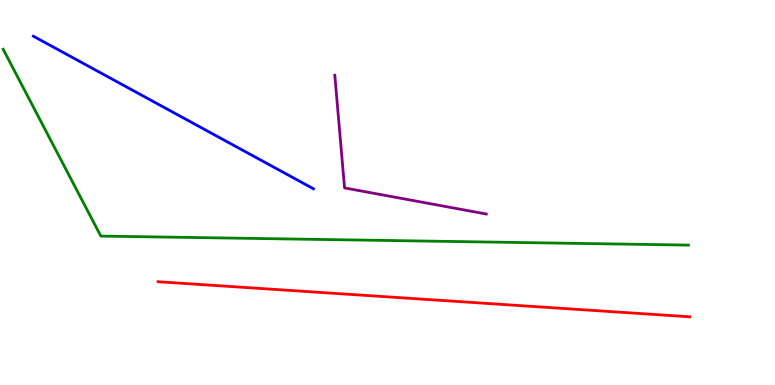[{'lines': ['blue', 'red'], 'intersections': []}, {'lines': ['green', 'red'], 'intersections': []}, {'lines': ['purple', 'red'], 'intersections': []}, {'lines': ['blue', 'green'], 'intersections': []}, {'lines': ['blue', 'purple'], 'intersections': []}, {'lines': ['green', 'purple'], 'intersections': []}]